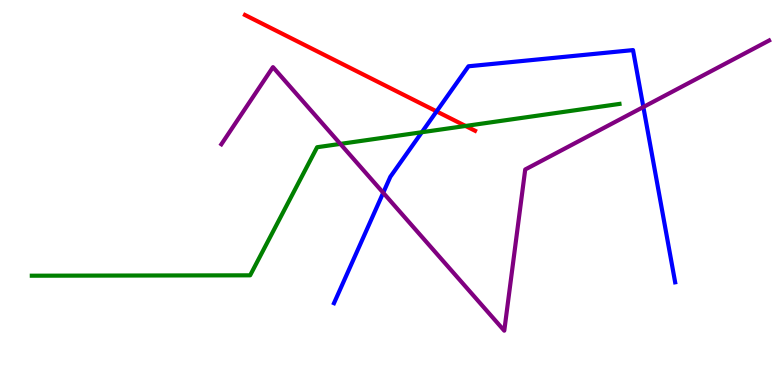[{'lines': ['blue', 'red'], 'intersections': [{'x': 5.63, 'y': 7.11}]}, {'lines': ['green', 'red'], 'intersections': [{'x': 6.01, 'y': 6.73}]}, {'lines': ['purple', 'red'], 'intersections': []}, {'lines': ['blue', 'green'], 'intersections': [{'x': 5.44, 'y': 6.57}]}, {'lines': ['blue', 'purple'], 'intersections': [{'x': 4.94, 'y': 4.99}, {'x': 8.3, 'y': 7.22}]}, {'lines': ['green', 'purple'], 'intersections': [{'x': 4.39, 'y': 6.26}]}]